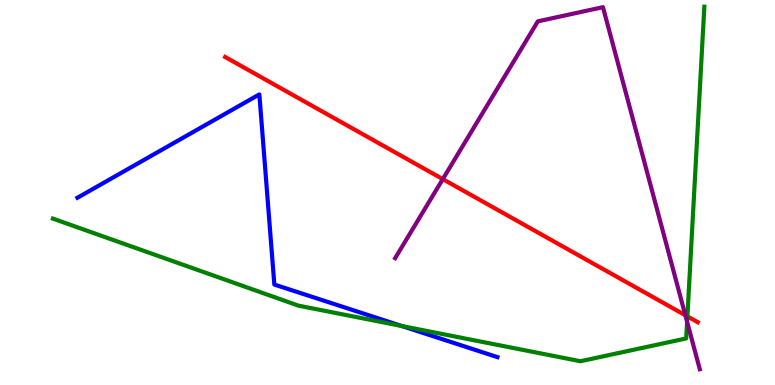[{'lines': ['blue', 'red'], 'intersections': []}, {'lines': ['green', 'red'], 'intersections': [{'x': 8.87, 'y': 1.78}]}, {'lines': ['purple', 'red'], 'intersections': [{'x': 5.71, 'y': 5.35}, {'x': 8.84, 'y': 1.81}]}, {'lines': ['blue', 'green'], 'intersections': [{'x': 5.19, 'y': 1.53}]}, {'lines': ['blue', 'purple'], 'intersections': []}, {'lines': ['green', 'purple'], 'intersections': [{'x': 8.87, 'y': 1.64}]}]